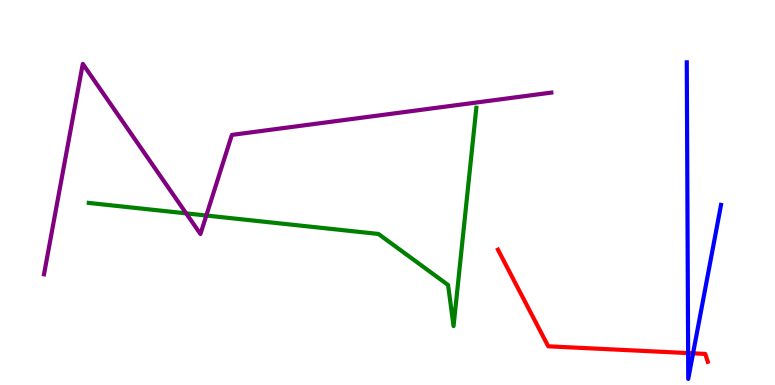[{'lines': ['blue', 'red'], 'intersections': [{'x': 8.88, 'y': 0.829}, {'x': 8.94, 'y': 0.823}]}, {'lines': ['green', 'red'], 'intersections': []}, {'lines': ['purple', 'red'], 'intersections': []}, {'lines': ['blue', 'green'], 'intersections': []}, {'lines': ['blue', 'purple'], 'intersections': []}, {'lines': ['green', 'purple'], 'intersections': [{'x': 2.4, 'y': 4.46}, {'x': 2.66, 'y': 4.4}]}]